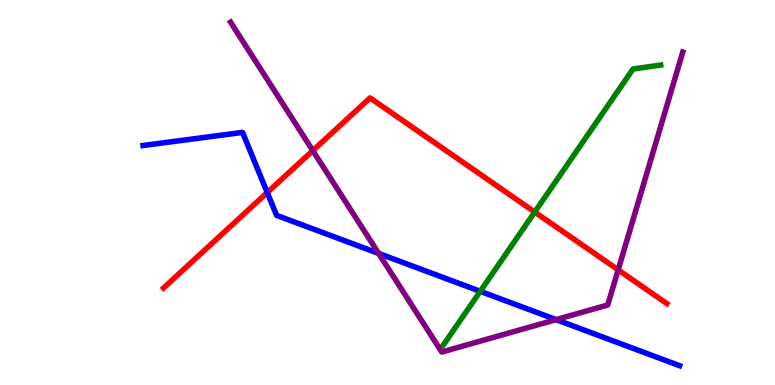[{'lines': ['blue', 'red'], 'intersections': [{'x': 3.45, 'y': 5.0}]}, {'lines': ['green', 'red'], 'intersections': [{'x': 6.9, 'y': 4.49}]}, {'lines': ['purple', 'red'], 'intersections': [{'x': 4.04, 'y': 6.09}, {'x': 7.98, 'y': 2.99}]}, {'lines': ['blue', 'green'], 'intersections': [{'x': 6.2, 'y': 2.43}]}, {'lines': ['blue', 'purple'], 'intersections': [{'x': 4.89, 'y': 3.42}, {'x': 7.18, 'y': 1.7}]}, {'lines': ['green', 'purple'], 'intersections': []}]